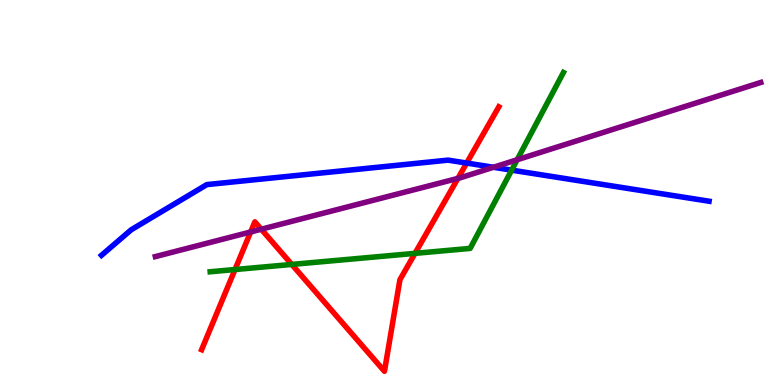[{'lines': ['blue', 'red'], 'intersections': [{'x': 6.02, 'y': 5.76}]}, {'lines': ['green', 'red'], 'intersections': [{'x': 3.03, 'y': 3.0}, {'x': 3.77, 'y': 3.13}, {'x': 5.35, 'y': 3.42}]}, {'lines': ['purple', 'red'], 'intersections': [{'x': 3.23, 'y': 3.97}, {'x': 3.37, 'y': 4.05}, {'x': 5.91, 'y': 5.37}]}, {'lines': ['blue', 'green'], 'intersections': [{'x': 6.6, 'y': 5.58}]}, {'lines': ['blue', 'purple'], 'intersections': [{'x': 6.37, 'y': 5.66}]}, {'lines': ['green', 'purple'], 'intersections': [{'x': 6.67, 'y': 5.85}]}]